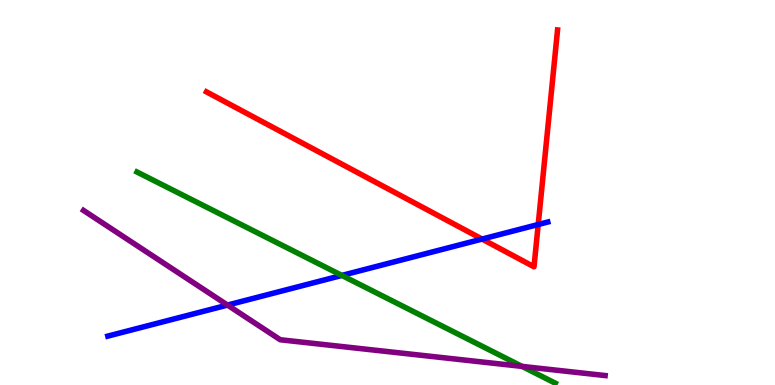[{'lines': ['blue', 'red'], 'intersections': [{'x': 6.22, 'y': 3.79}, {'x': 6.94, 'y': 4.17}]}, {'lines': ['green', 'red'], 'intersections': []}, {'lines': ['purple', 'red'], 'intersections': []}, {'lines': ['blue', 'green'], 'intersections': [{'x': 4.41, 'y': 2.85}]}, {'lines': ['blue', 'purple'], 'intersections': [{'x': 2.94, 'y': 2.08}]}, {'lines': ['green', 'purple'], 'intersections': [{'x': 6.74, 'y': 0.483}]}]